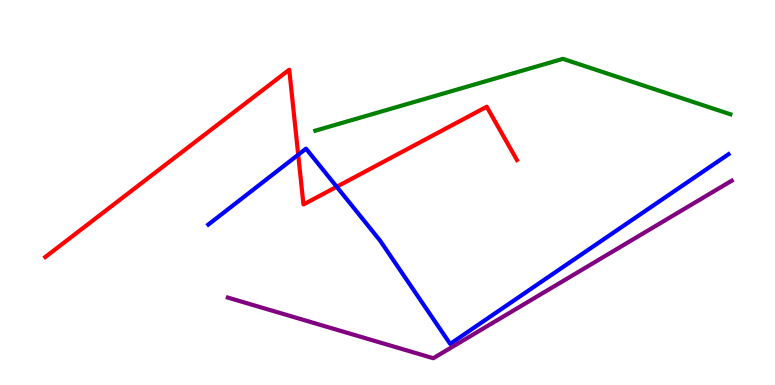[{'lines': ['blue', 'red'], 'intersections': [{'x': 3.85, 'y': 5.98}, {'x': 4.34, 'y': 5.15}]}, {'lines': ['green', 'red'], 'intersections': []}, {'lines': ['purple', 'red'], 'intersections': []}, {'lines': ['blue', 'green'], 'intersections': []}, {'lines': ['blue', 'purple'], 'intersections': []}, {'lines': ['green', 'purple'], 'intersections': []}]